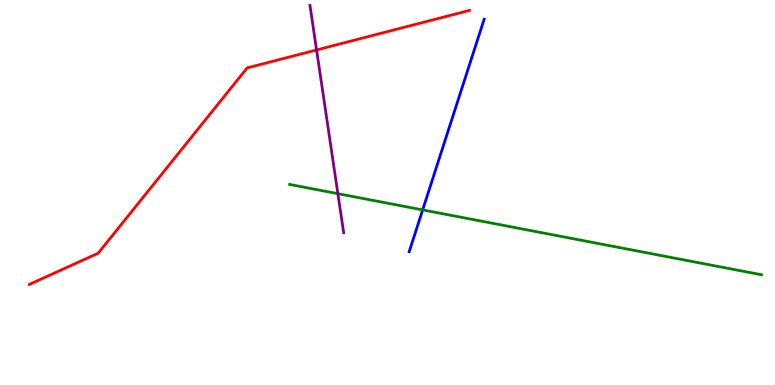[{'lines': ['blue', 'red'], 'intersections': []}, {'lines': ['green', 'red'], 'intersections': []}, {'lines': ['purple', 'red'], 'intersections': [{'x': 4.08, 'y': 8.7}]}, {'lines': ['blue', 'green'], 'intersections': [{'x': 5.45, 'y': 4.55}]}, {'lines': ['blue', 'purple'], 'intersections': []}, {'lines': ['green', 'purple'], 'intersections': [{'x': 4.36, 'y': 4.97}]}]